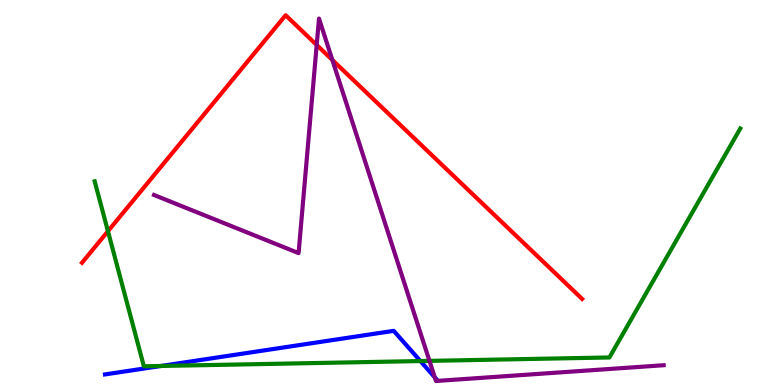[{'lines': ['blue', 'red'], 'intersections': []}, {'lines': ['green', 'red'], 'intersections': [{'x': 1.39, 'y': 3.99}]}, {'lines': ['purple', 'red'], 'intersections': [{'x': 4.09, 'y': 8.83}, {'x': 4.29, 'y': 8.44}]}, {'lines': ['blue', 'green'], 'intersections': [{'x': 2.08, 'y': 0.494}, {'x': 5.42, 'y': 0.622}]}, {'lines': ['blue', 'purple'], 'intersections': [{'x': 5.61, 'y': 0.2}]}, {'lines': ['green', 'purple'], 'intersections': [{'x': 5.54, 'y': 0.627}]}]